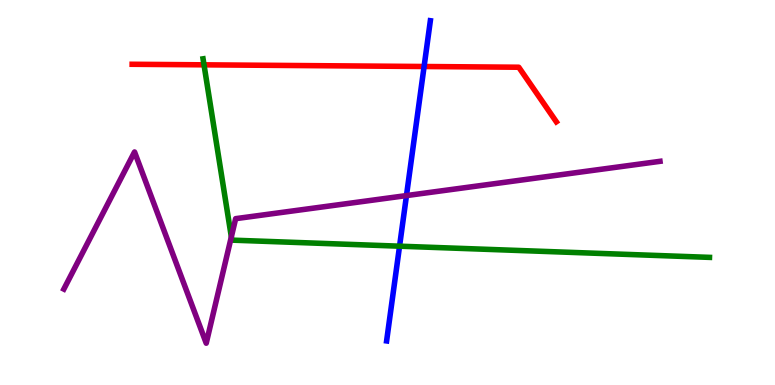[{'lines': ['blue', 'red'], 'intersections': [{'x': 5.47, 'y': 8.27}]}, {'lines': ['green', 'red'], 'intersections': [{'x': 2.63, 'y': 8.32}]}, {'lines': ['purple', 'red'], 'intersections': []}, {'lines': ['blue', 'green'], 'intersections': [{'x': 5.16, 'y': 3.61}]}, {'lines': ['blue', 'purple'], 'intersections': [{'x': 5.24, 'y': 4.92}]}, {'lines': ['green', 'purple'], 'intersections': [{'x': 2.99, 'y': 3.85}]}]